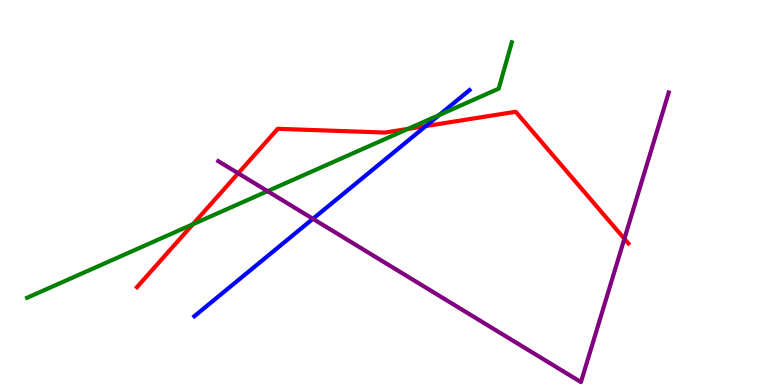[{'lines': ['blue', 'red'], 'intersections': [{'x': 5.49, 'y': 6.73}]}, {'lines': ['green', 'red'], 'intersections': [{'x': 2.49, 'y': 4.17}, {'x': 5.26, 'y': 6.65}]}, {'lines': ['purple', 'red'], 'intersections': [{'x': 3.07, 'y': 5.5}, {'x': 8.06, 'y': 3.8}]}, {'lines': ['blue', 'green'], 'intersections': [{'x': 5.67, 'y': 7.01}]}, {'lines': ['blue', 'purple'], 'intersections': [{'x': 4.04, 'y': 4.32}]}, {'lines': ['green', 'purple'], 'intersections': [{'x': 3.45, 'y': 5.03}]}]